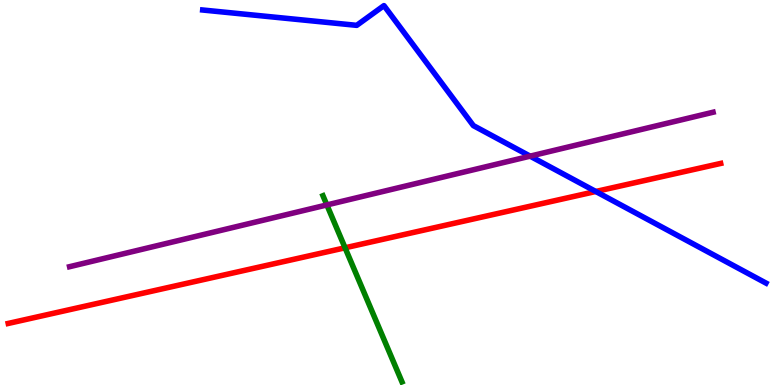[{'lines': ['blue', 'red'], 'intersections': [{'x': 7.69, 'y': 5.03}]}, {'lines': ['green', 'red'], 'intersections': [{'x': 4.45, 'y': 3.56}]}, {'lines': ['purple', 'red'], 'intersections': []}, {'lines': ['blue', 'green'], 'intersections': []}, {'lines': ['blue', 'purple'], 'intersections': [{'x': 6.84, 'y': 5.94}]}, {'lines': ['green', 'purple'], 'intersections': [{'x': 4.22, 'y': 4.68}]}]